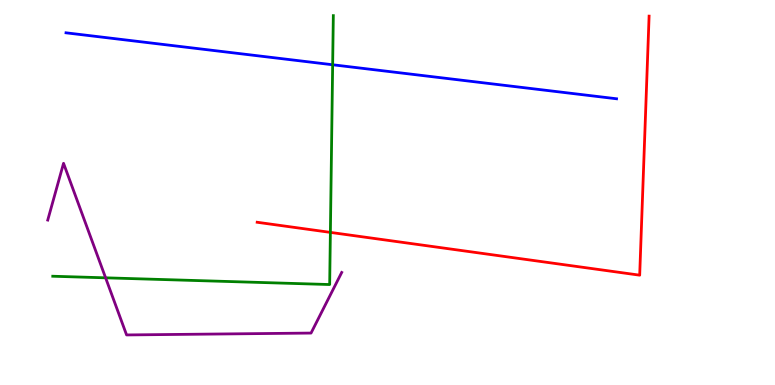[{'lines': ['blue', 'red'], 'intersections': []}, {'lines': ['green', 'red'], 'intersections': [{'x': 4.26, 'y': 3.96}]}, {'lines': ['purple', 'red'], 'intersections': []}, {'lines': ['blue', 'green'], 'intersections': [{'x': 4.29, 'y': 8.32}]}, {'lines': ['blue', 'purple'], 'intersections': []}, {'lines': ['green', 'purple'], 'intersections': [{'x': 1.36, 'y': 2.78}]}]